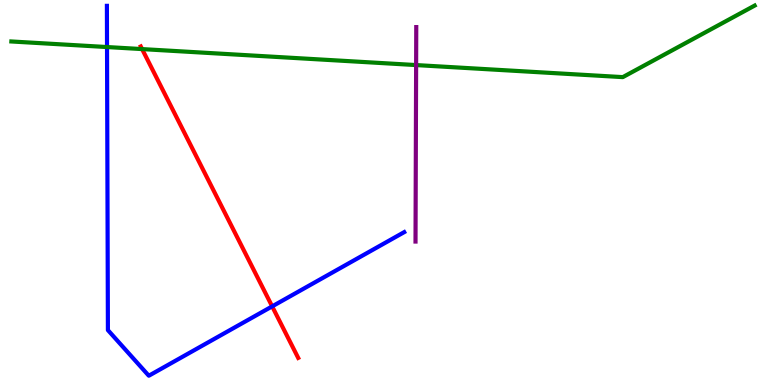[{'lines': ['blue', 'red'], 'intersections': [{'x': 3.51, 'y': 2.04}]}, {'lines': ['green', 'red'], 'intersections': [{'x': 1.83, 'y': 8.72}]}, {'lines': ['purple', 'red'], 'intersections': []}, {'lines': ['blue', 'green'], 'intersections': [{'x': 1.38, 'y': 8.78}]}, {'lines': ['blue', 'purple'], 'intersections': []}, {'lines': ['green', 'purple'], 'intersections': [{'x': 5.37, 'y': 8.31}]}]